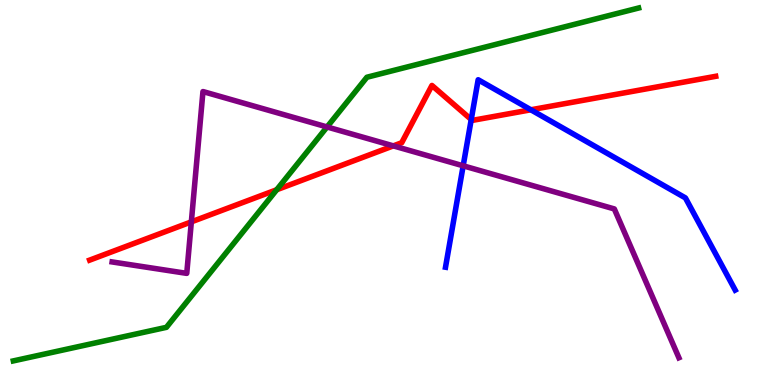[{'lines': ['blue', 'red'], 'intersections': [{'x': 6.08, 'y': 6.9}, {'x': 6.85, 'y': 7.15}]}, {'lines': ['green', 'red'], 'intersections': [{'x': 3.57, 'y': 5.07}]}, {'lines': ['purple', 'red'], 'intersections': [{'x': 2.47, 'y': 4.24}, {'x': 5.08, 'y': 6.21}]}, {'lines': ['blue', 'green'], 'intersections': []}, {'lines': ['blue', 'purple'], 'intersections': [{'x': 5.98, 'y': 5.69}]}, {'lines': ['green', 'purple'], 'intersections': [{'x': 4.22, 'y': 6.7}]}]